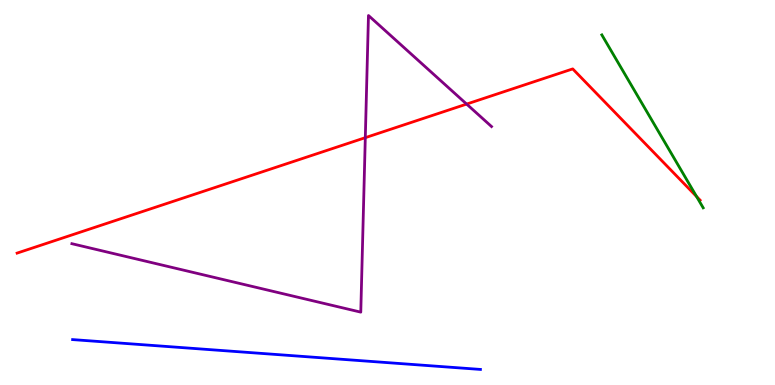[{'lines': ['blue', 'red'], 'intersections': []}, {'lines': ['green', 'red'], 'intersections': [{'x': 8.99, 'y': 4.9}]}, {'lines': ['purple', 'red'], 'intersections': [{'x': 4.71, 'y': 6.42}, {'x': 6.02, 'y': 7.3}]}, {'lines': ['blue', 'green'], 'intersections': []}, {'lines': ['blue', 'purple'], 'intersections': []}, {'lines': ['green', 'purple'], 'intersections': []}]